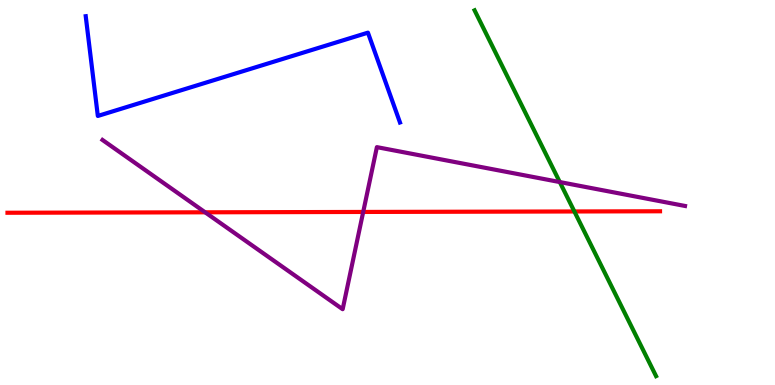[{'lines': ['blue', 'red'], 'intersections': []}, {'lines': ['green', 'red'], 'intersections': [{'x': 7.41, 'y': 4.51}]}, {'lines': ['purple', 'red'], 'intersections': [{'x': 2.65, 'y': 4.49}, {'x': 4.69, 'y': 4.49}]}, {'lines': ['blue', 'green'], 'intersections': []}, {'lines': ['blue', 'purple'], 'intersections': []}, {'lines': ['green', 'purple'], 'intersections': [{'x': 7.22, 'y': 5.27}]}]